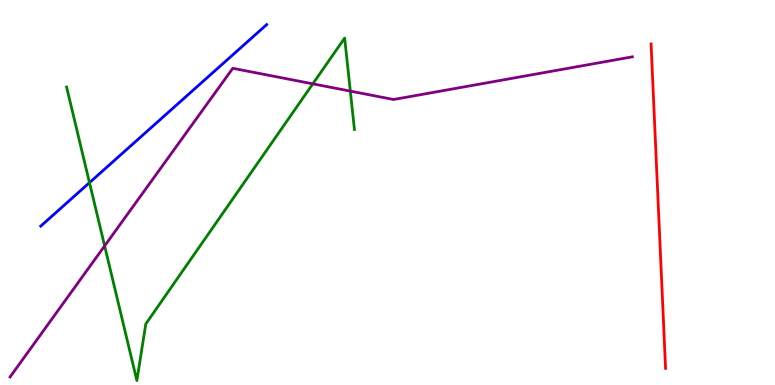[{'lines': ['blue', 'red'], 'intersections': []}, {'lines': ['green', 'red'], 'intersections': []}, {'lines': ['purple', 'red'], 'intersections': []}, {'lines': ['blue', 'green'], 'intersections': [{'x': 1.15, 'y': 5.26}]}, {'lines': ['blue', 'purple'], 'intersections': []}, {'lines': ['green', 'purple'], 'intersections': [{'x': 1.35, 'y': 3.61}, {'x': 4.04, 'y': 7.82}, {'x': 4.52, 'y': 7.63}]}]